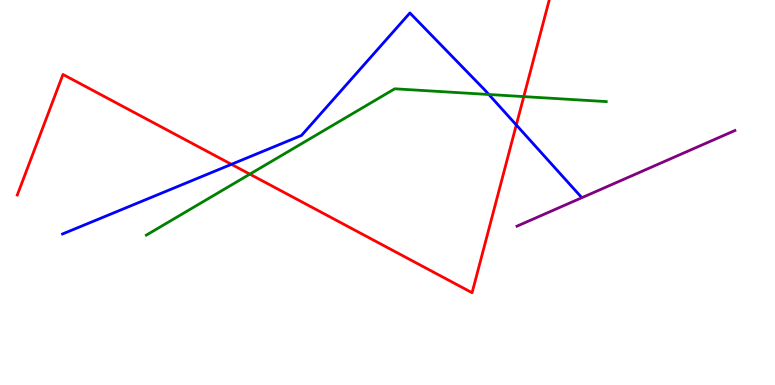[{'lines': ['blue', 'red'], 'intersections': [{'x': 2.99, 'y': 5.73}, {'x': 6.66, 'y': 6.75}]}, {'lines': ['green', 'red'], 'intersections': [{'x': 3.22, 'y': 5.48}, {'x': 6.76, 'y': 7.49}]}, {'lines': ['purple', 'red'], 'intersections': []}, {'lines': ['blue', 'green'], 'intersections': [{'x': 6.31, 'y': 7.55}]}, {'lines': ['blue', 'purple'], 'intersections': []}, {'lines': ['green', 'purple'], 'intersections': []}]